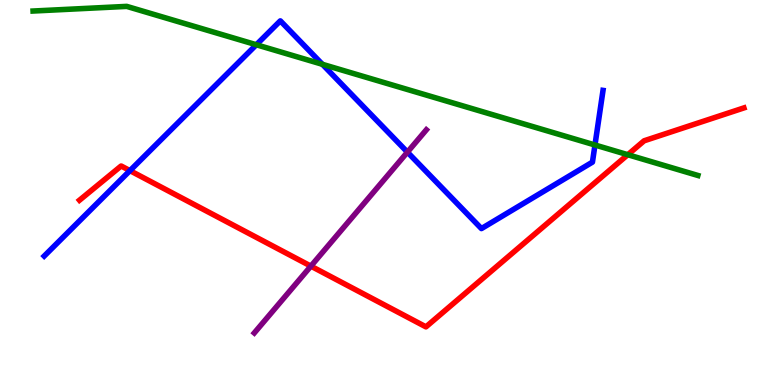[{'lines': ['blue', 'red'], 'intersections': [{'x': 1.68, 'y': 5.57}]}, {'lines': ['green', 'red'], 'intersections': [{'x': 8.1, 'y': 5.98}]}, {'lines': ['purple', 'red'], 'intersections': [{'x': 4.01, 'y': 3.09}]}, {'lines': ['blue', 'green'], 'intersections': [{'x': 3.31, 'y': 8.84}, {'x': 4.16, 'y': 8.33}, {'x': 7.68, 'y': 6.23}]}, {'lines': ['blue', 'purple'], 'intersections': [{'x': 5.26, 'y': 6.05}]}, {'lines': ['green', 'purple'], 'intersections': []}]